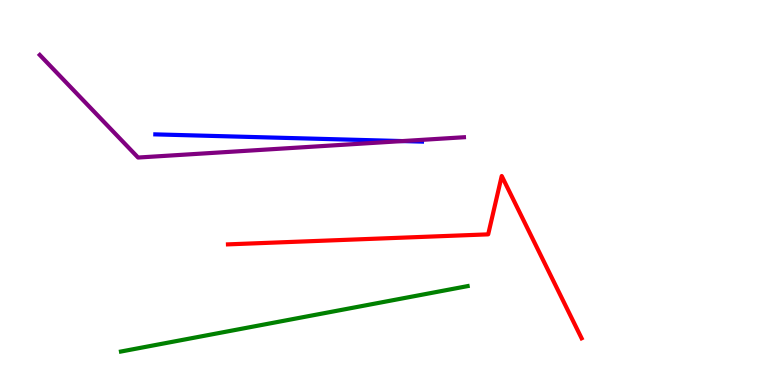[{'lines': ['blue', 'red'], 'intersections': []}, {'lines': ['green', 'red'], 'intersections': []}, {'lines': ['purple', 'red'], 'intersections': []}, {'lines': ['blue', 'green'], 'intersections': []}, {'lines': ['blue', 'purple'], 'intersections': [{'x': 5.19, 'y': 6.34}]}, {'lines': ['green', 'purple'], 'intersections': []}]